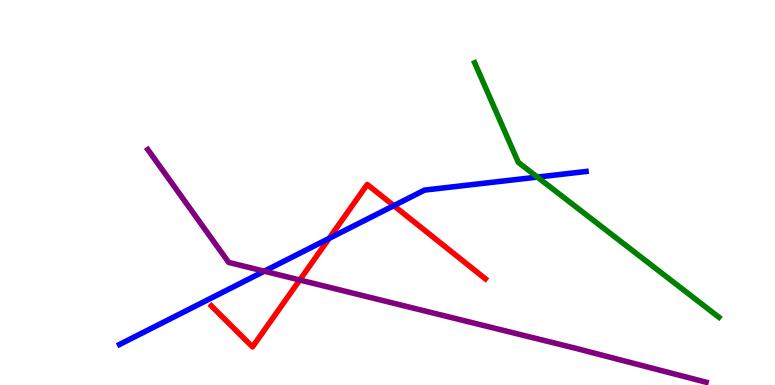[{'lines': ['blue', 'red'], 'intersections': [{'x': 4.25, 'y': 3.81}, {'x': 5.08, 'y': 4.66}]}, {'lines': ['green', 'red'], 'intersections': []}, {'lines': ['purple', 'red'], 'intersections': [{'x': 3.87, 'y': 2.73}]}, {'lines': ['blue', 'green'], 'intersections': [{'x': 6.93, 'y': 5.4}]}, {'lines': ['blue', 'purple'], 'intersections': [{'x': 3.41, 'y': 2.96}]}, {'lines': ['green', 'purple'], 'intersections': []}]